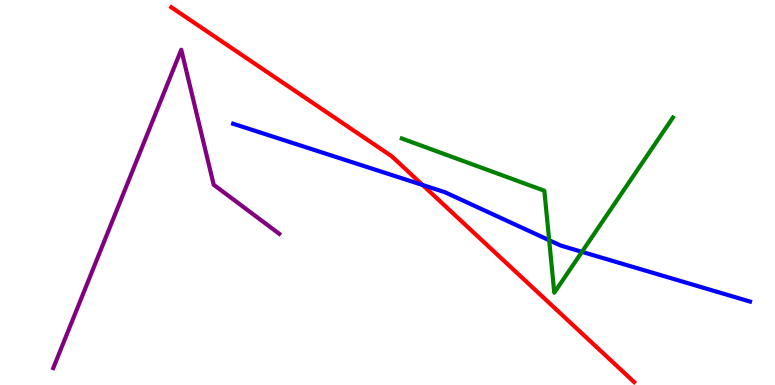[{'lines': ['blue', 'red'], 'intersections': [{'x': 5.45, 'y': 5.2}]}, {'lines': ['green', 'red'], 'intersections': []}, {'lines': ['purple', 'red'], 'intersections': []}, {'lines': ['blue', 'green'], 'intersections': [{'x': 7.09, 'y': 3.76}, {'x': 7.51, 'y': 3.46}]}, {'lines': ['blue', 'purple'], 'intersections': []}, {'lines': ['green', 'purple'], 'intersections': []}]